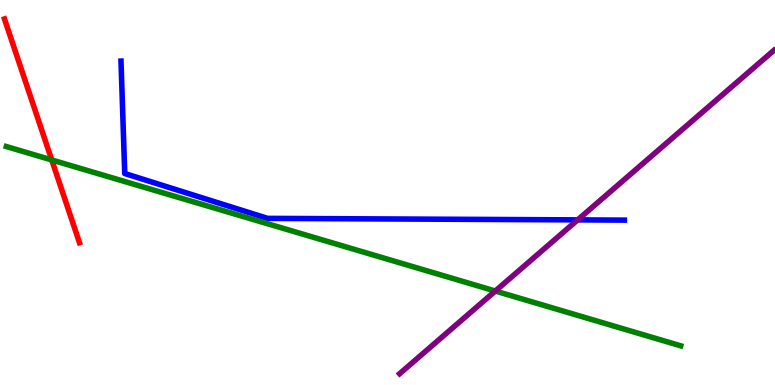[{'lines': ['blue', 'red'], 'intersections': []}, {'lines': ['green', 'red'], 'intersections': [{'x': 0.668, 'y': 5.85}]}, {'lines': ['purple', 'red'], 'intersections': []}, {'lines': ['blue', 'green'], 'intersections': []}, {'lines': ['blue', 'purple'], 'intersections': [{'x': 7.45, 'y': 4.29}]}, {'lines': ['green', 'purple'], 'intersections': [{'x': 6.39, 'y': 2.44}]}]